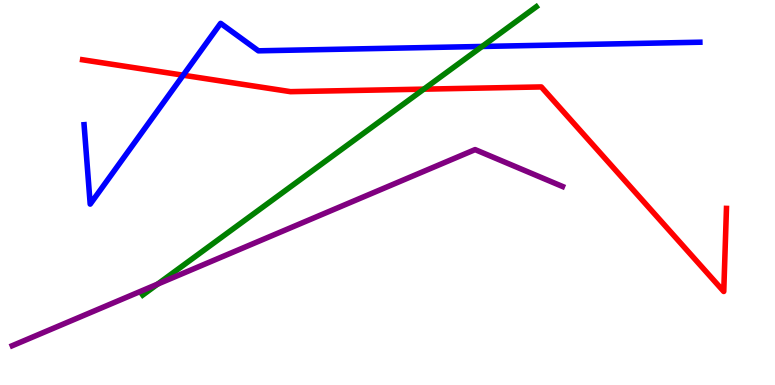[{'lines': ['blue', 'red'], 'intersections': [{'x': 2.36, 'y': 8.05}]}, {'lines': ['green', 'red'], 'intersections': [{'x': 5.47, 'y': 7.68}]}, {'lines': ['purple', 'red'], 'intersections': []}, {'lines': ['blue', 'green'], 'intersections': [{'x': 6.22, 'y': 8.79}]}, {'lines': ['blue', 'purple'], 'intersections': []}, {'lines': ['green', 'purple'], 'intersections': [{'x': 2.03, 'y': 2.62}]}]